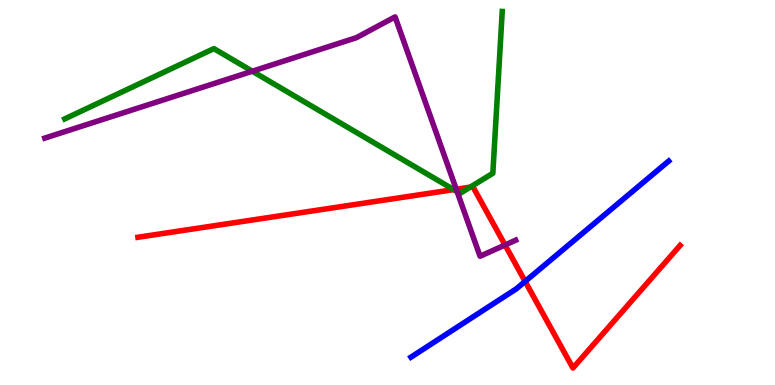[{'lines': ['blue', 'red'], 'intersections': [{'x': 6.78, 'y': 2.69}]}, {'lines': ['green', 'red'], 'intersections': [{'x': 5.85, 'y': 5.07}, {'x': 6.07, 'y': 5.14}]}, {'lines': ['purple', 'red'], 'intersections': [{'x': 5.89, 'y': 5.08}, {'x': 6.52, 'y': 3.64}]}, {'lines': ['blue', 'green'], 'intersections': []}, {'lines': ['blue', 'purple'], 'intersections': []}, {'lines': ['green', 'purple'], 'intersections': [{'x': 3.26, 'y': 8.15}, {'x': 5.9, 'y': 5.02}]}]